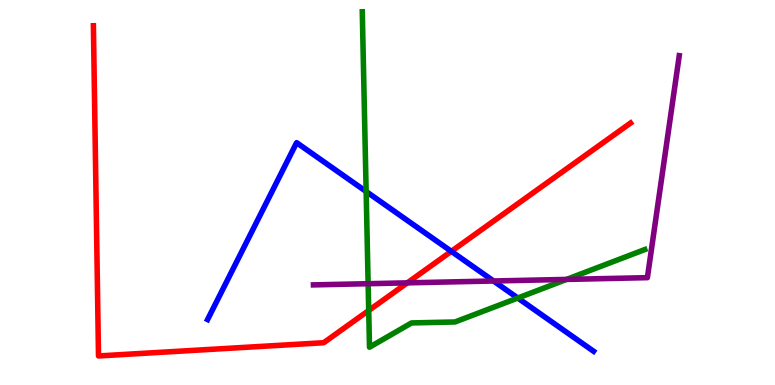[{'lines': ['blue', 'red'], 'intersections': [{'x': 5.82, 'y': 3.47}]}, {'lines': ['green', 'red'], 'intersections': [{'x': 4.76, 'y': 1.94}]}, {'lines': ['purple', 'red'], 'intersections': [{'x': 5.26, 'y': 2.65}]}, {'lines': ['blue', 'green'], 'intersections': [{'x': 4.72, 'y': 5.03}, {'x': 6.68, 'y': 2.26}]}, {'lines': ['blue', 'purple'], 'intersections': [{'x': 6.37, 'y': 2.7}]}, {'lines': ['green', 'purple'], 'intersections': [{'x': 4.75, 'y': 2.63}, {'x': 7.31, 'y': 2.74}]}]